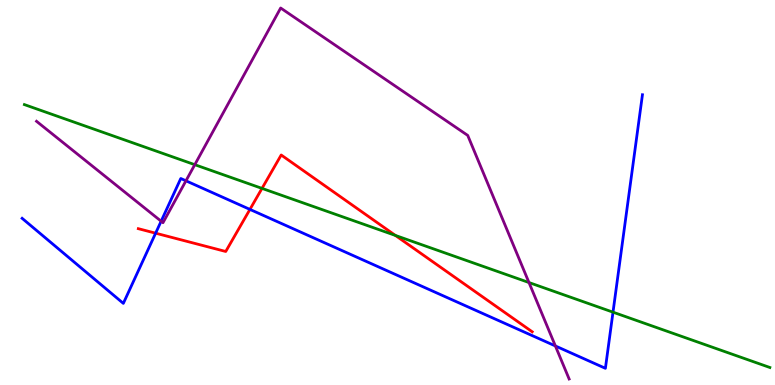[{'lines': ['blue', 'red'], 'intersections': [{'x': 2.01, 'y': 3.94}, {'x': 3.22, 'y': 4.56}]}, {'lines': ['green', 'red'], 'intersections': [{'x': 3.38, 'y': 5.11}, {'x': 5.1, 'y': 3.88}]}, {'lines': ['purple', 'red'], 'intersections': []}, {'lines': ['blue', 'green'], 'intersections': [{'x': 7.91, 'y': 1.89}]}, {'lines': ['blue', 'purple'], 'intersections': [{'x': 2.08, 'y': 4.25}, {'x': 2.4, 'y': 5.3}, {'x': 7.17, 'y': 1.01}]}, {'lines': ['green', 'purple'], 'intersections': [{'x': 2.51, 'y': 5.72}, {'x': 6.83, 'y': 2.66}]}]